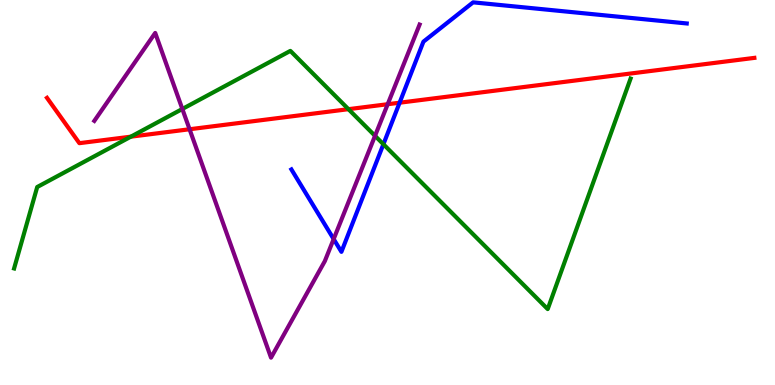[{'lines': ['blue', 'red'], 'intersections': [{'x': 5.16, 'y': 7.33}]}, {'lines': ['green', 'red'], 'intersections': [{'x': 1.69, 'y': 6.45}, {'x': 4.5, 'y': 7.16}]}, {'lines': ['purple', 'red'], 'intersections': [{'x': 2.45, 'y': 6.64}, {'x': 5.0, 'y': 7.29}]}, {'lines': ['blue', 'green'], 'intersections': [{'x': 4.95, 'y': 6.25}]}, {'lines': ['blue', 'purple'], 'intersections': [{'x': 4.31, 'y': 3.79}]}, {'lines': ['green', 'purple'], 'intersections': [{'x': 2.35, 'y': 7.17}, {'x': 4.84, 'y': 6.47}]}]